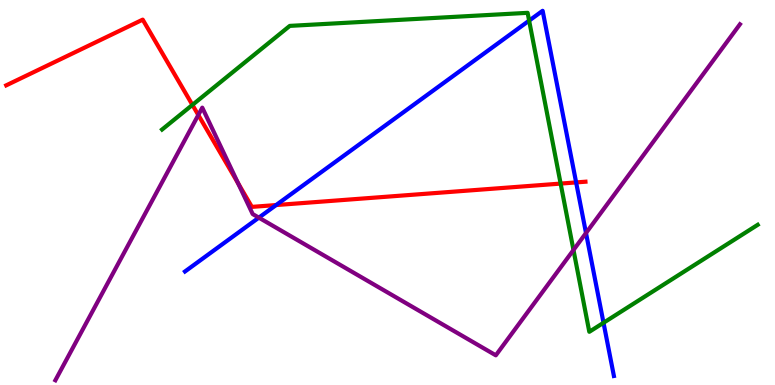[{'lines': ['blue', 'red'], 'intersections': [{'x': 3.56, 'y': 4.67}, {'x': 7.43, 'y': 5.26}]}, {'lines': ['green', 'red'], 'intersections': [{'x': 2.48, 'y': 7.28}, {'x': 7.23, 'y': 5.23}]}, {'lines': ['purple', 'red'], 'intersections': [{'x': 2.56, 'y': 7.01}, {'x': 3.07, 'y': 5.24}]}, {'lines': ['blue', 'green'], 'intersections': [{'x': 6.83, 'y': 9.46}, {'x': 7.79, 'y': 1.62}]}, {'lines': ['blue', 'purple'], 'intersections': [{'x': 3.34, 'y': 4.35}, {'x': 7.56, 'y': 3.95}]}, {'lines': ['green', 'purple'], 'intersections': [{'x': 7.4, 'y': 3.51}]}]